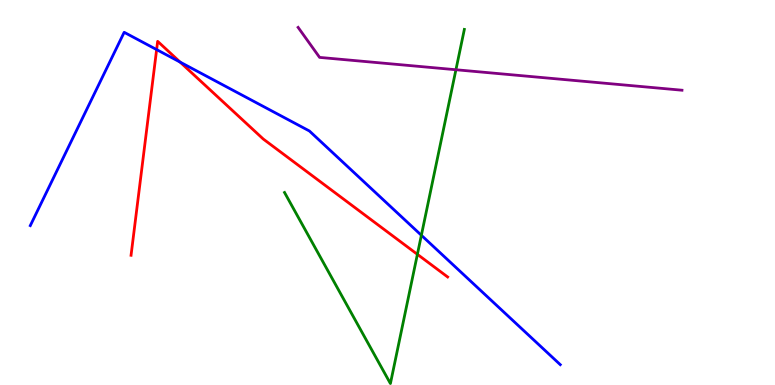[{'lines': ['blue', 'red'], 'intersections': [{'x': 2.02, 'y': 8.71}, {'x': 2.32, 'y': 8.39}]}, {'lines': ['green', 'red'], 'intersections': [{'x': 5.39, 'y': 3.39}]}, {'lines': ['purple', 'red'], 'intersections': []}, {'lines': ['blue', 'green'], 'intersections': [{'x': 5.44, 'y': 3.89}]}, {'lines': ['blue', 'purple'], 'intersections': []}, {'lines': ['green', 'purple'], 'intersections': [{'x': 5.88, 'y': 8.19}]}]